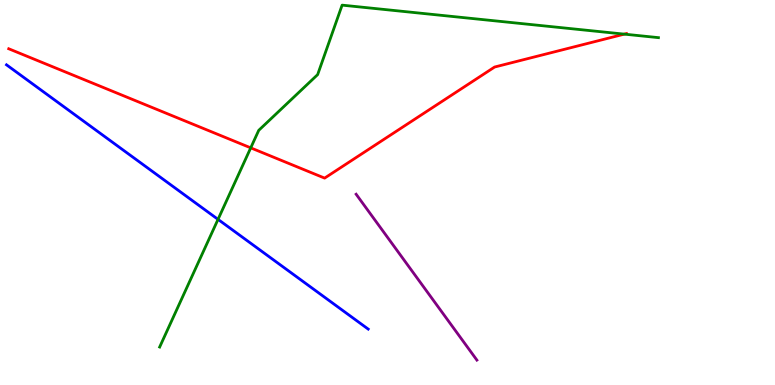[{'lines': ['blue', 'red'], 'intersections': []}, {'lines': ['green', 'red'], 'intersections': [{'x': 3.24, 'y': 6.16}, {'x': 8.06, 'y': 9.11}]}, {'lines': ['purple', 'red'], 'intersections': []}, {'lines': ['blue', 'green'], 'intersections': [{'x': 2.81, 'y': 4.3}]}, {'lines': ['blue', 'purple'], 'intersections': []}, {'lines': ['green', 'purple'], 'intersections': []}]